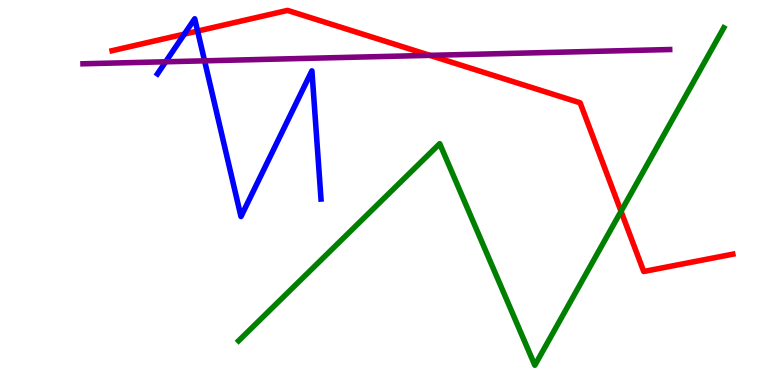[{'lines': ['blue', 'red'], 'intersections': [{'x': 2.38, 'y': 9.11}, {'x': 2.55, 'y': 9.19}]}, {'lines': ['green', 'red'], 'intersections': [{'x': 8.01, 'y': 4.51}]}, {'lines': ['purple', 'red'], 'intersections': [{'x': 5.55, 'y': 8.56}]}, {'lines': ['blue', 'green'], 'intersections': []}, {'lines': ['blue', 'purple'], 'intersections': [{'x': 2.14, 'y': 8.4}, {'x': 2.64, 'y': 8.42}]}, {'lines': ['green', 'purple'], 'intersections': []}]